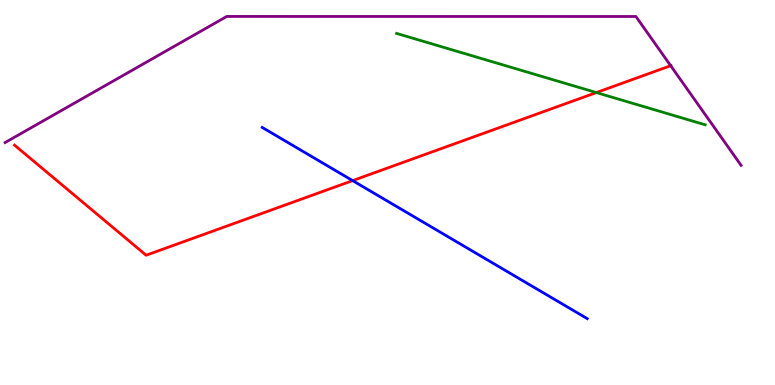[{'lines': ['blue', 'red'], 'intersections': [{'x': 4.55, 'y': 5.31}]}, {'lines': ['green', 'red'], 'intersections': [{'x': 7.69, 'y': 7.6}]}, {'lines': ['purple', 'red'], 'intersections': [{'x': 8.65, 'y': 8.29}]}, {'lines': ['blue', 'green'], 'intersections': []}, {'lines': ['blue', 'purple'], 'intersections': []}, {'lines': ['green', 'purple'], 'intersections': []}]